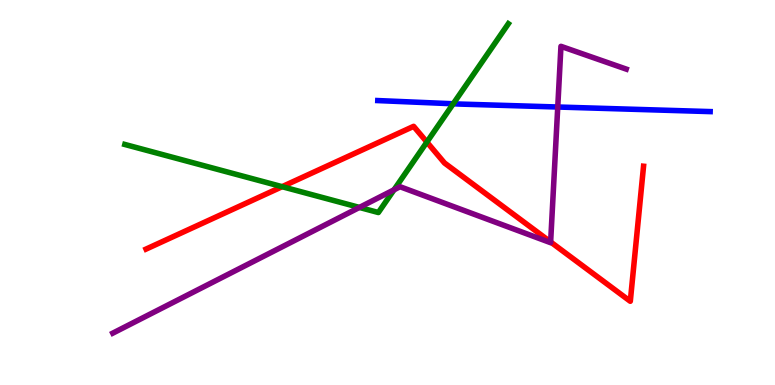[{'lines': ['blue', 'red'], 'intersections': []}, {'lines': ['green', 'red'], 'intersections': [{'x': 3.64, 'y': 5.15}, {'x': 5.51, 'y': 6.31}]}, {'lines': ['purple', 'red'], 'intersections': [{'x': 7.1, 'y': 3.71}]}, {'lines': ['blue', 'green'], 'intersections': [{'x': 5.85, 'y': 7.3}]}, {'lines': ['blue', 'purple'], 'intersections': [{'x': 7.2, 'y': 7.22}]}, {'lines': ['green', 'purple'], 'intersections': [{'x': 4.64, 'y': 4.61}, {'x': 5.08, 'y': 5.07}]}]